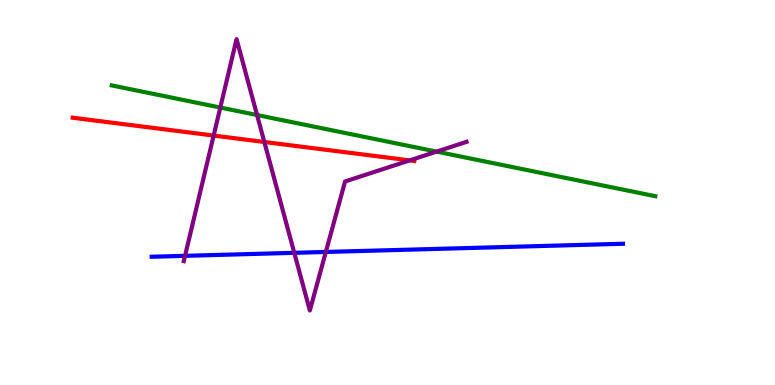[{'lines': ['blue', 'red'], 'intersections': []}, {'lines': ['green', 'red'], 'intersections': []}, {'lines': ['purple', 'red'], 'intersections': [{'x': 2.76, 'y': 6.48}, {'x': 3.41, 'y': 6.31}, {'x': 5.29, 'y': 5.83}]}, {'lines': ['blue', 'green'], 'intersections': []}, {'lines': ['blue', 'purple'], 'intersections': [{'x': 2.39, 'y': 3.35}, {'x': 3.8, 'y': 3.43}, {'x': 4.2, 'y': 3.46}]}, {'lines': ['green', 'purple'], 'intersections': [{'x': 2.84, 'y': 7.21}, {'x': 3.32, 'y': 7.01}, {'x': 5.63, 'y': 6.06}]}]